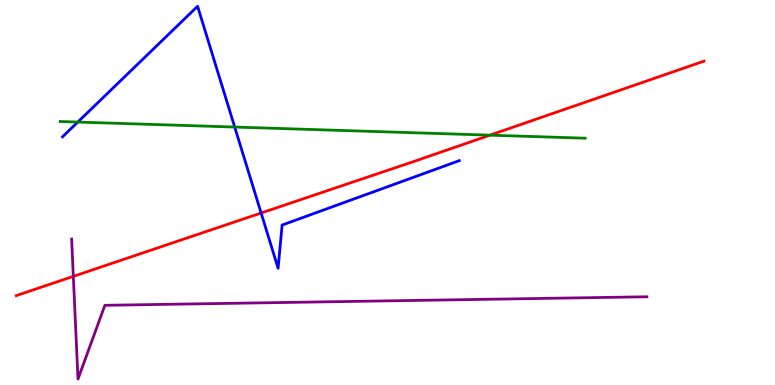[{'lines': ['blue', 'red'], 'intersections': [{'x': 3.37, 'y': 4.47}]}, {'lines': ['green', 'red'], 'intersections': [{'x': 6.32, 'y': 6.49}]}, {'lines': ['purple', 'red'], 'intersections': [{'x': 0.946, 'y': 2.82}]}, {'lines': ['blue', 'green'], 'intersections': [{'x': 1.0, 'y': 6.83}, {'x': 3.03, 'y': 6.7}]}, {'lines': ['blue', 'purple'], 'intersections': []}, {'lines': ['green', 'purple'], 'intersections': []}]